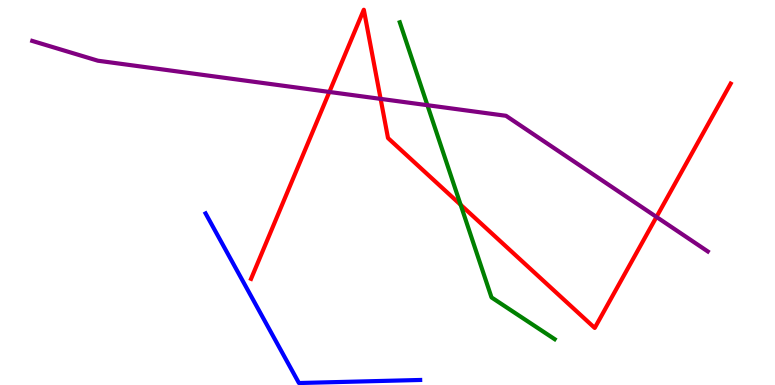[{'lines': ['blue', 'red'], 'intersections': []}, {'lines': ['green', 'red'], 'intersections': [{'x': 5.94, 'y': 4.68}]}, {'lines': ['purple', 'red'], 'intersections': [{'x': 4.25, 'y': 7.61}, {'x': 4.91, 'y': 7.43}, {'x': 8.47, 'y': 4.37}]}, {'lines': ['blue', 'green'], 'intersections': []}, {'lines': ['blue', 'purple'], 'intersections': []}, {'lines': ['green', 'purple'], 'intersections': [{'x': 5.52, 'y': 7.27}]}]